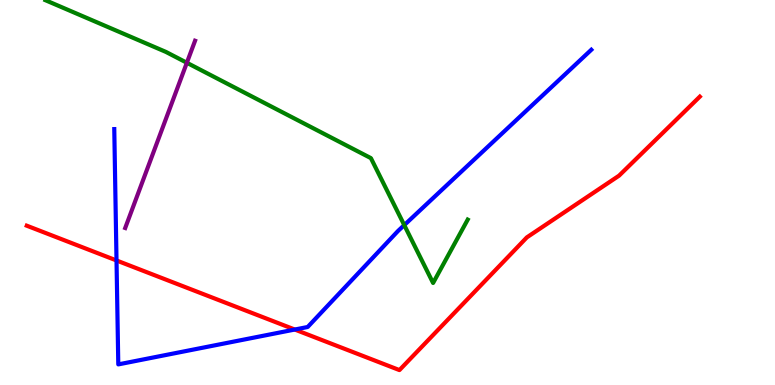[{'lines': ['blue', 'red'], 'intersections': [{'x': 1.5, 'y': 3.23}, {'x': 3.8, 'y': 1.44}]}, {'lines': ['green', 'red'], 'intersections': []}, {'lines': ['purple', 'red'], 'intersections': []}, {'lines': ['blue', 'green'], 'intersections': [{'x': 5.22, 'y': 4.15}]}, {'lines': ['blue', 'purple'], 'intersections': []}, {'lines': ['green', 'purple'], 'intersections': [{'x': 2.41, 'y': 8.37}]}]